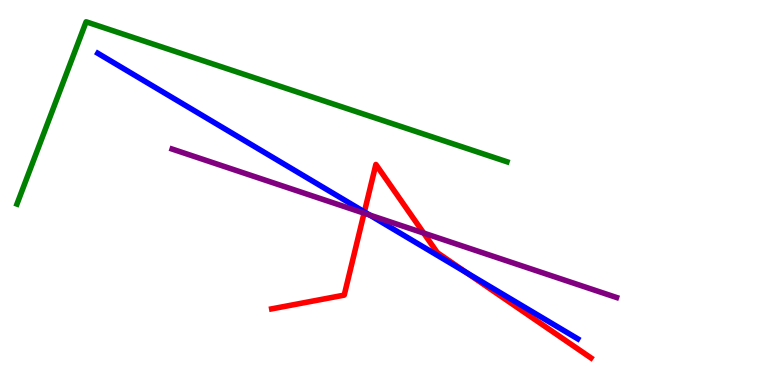[{'lines': ['blue', 'red'], 'intersections': [{'x': 4.7, 'y': 4.5}, {'x': 6.02, 'y': 2.92}]}, {'lines': ['green', 'red'], 'intersections': []}, {'lines': ['purple', 'red'], 'intersections': [{'x': 4.7, 'y': 4.46}, {'x': 5.47, 'y': 3.95}]}, {'lines': ['blue', 'green'], 'intersections': []}, {'lines': ['blue', 'purple'], 'intersections': [{'x': 4.77, 'y': 4.41}]}, {'lines': ['green', 'purple'], 'intersections': []}]